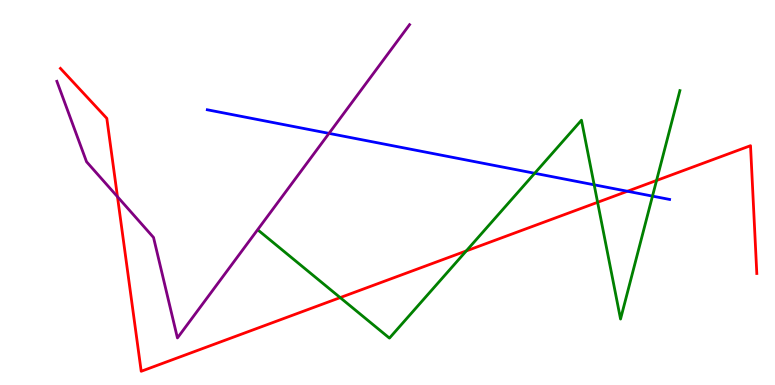[{'lines': ['blue', 'red'], 'intersections': [{'x': 8.1, 'y': 5.03}]}, {'lines': ['green', 'red'], 'intersections': [{'x': 4.39, 'y': 2.27}, {'x': 6.02, 'y': 3.48}, {'x': 7.71, 'y': 4.75}, {'x': 8.47, 'y': 5.31}]}, {'lines': ['purple', 'red'], 'intersections': [{'x': 1.52, 'y': 4.89}]}, {'lines': ['blue', 'green'], 'intersections': [{'x': 6.9, 'y': 5.5}, {'x': 7.67, 'y': 5.2}, {'x': 8.42, 'y': 4.91}]}, {'lines': ['blue', 'purple'], 'intersections': [{'x': 4.25, 'y': 6.54}]}, {'lines': ['green', 'purple'], 'intersections': []}]